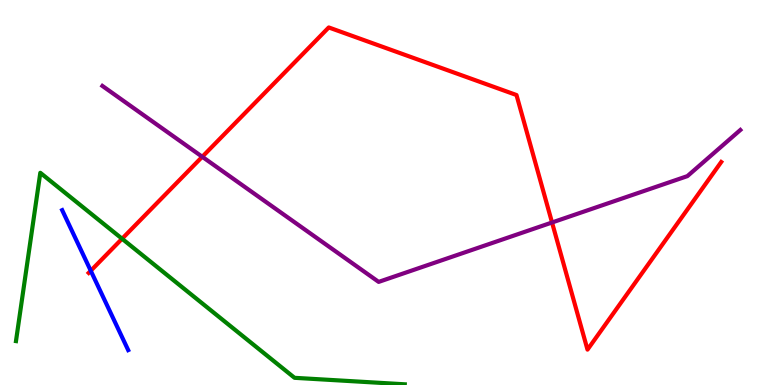[{'lines': ['blue', 'red'], 'intersections': [{'x': 1.17, 'y': 2.97}]}, {'lines': ['green', 'red'], 'intersections': [{'x': 1.58, 'y': 3.8}]}, {'lines': ['purple', 'red'], 'intersections': [{'x': 2.61, 'y': 5.93}, {'x': 7.12, 'y': 4.22}]}, {'lines': ['blue', 'green'], 'intersections': []}, {'lines': ['blue', 'purple'], 'intersections': []}, {'lines': ['green', 'purple'], 'intersections': []}]